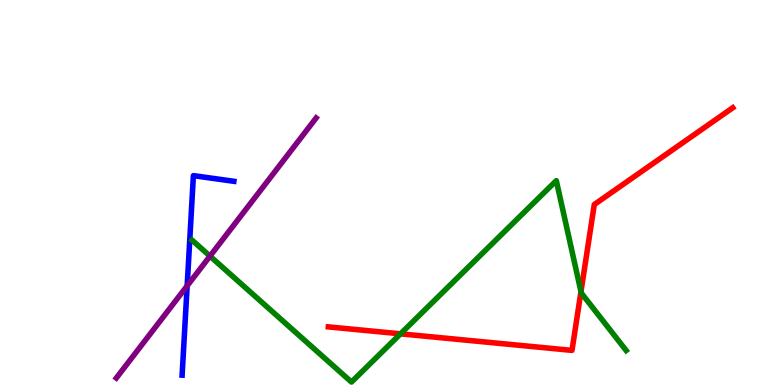[{'lines': ['blue', 'red'], 'intersections': []}, {'lines': ['green', 'red'], 'intersections': [{'x': 5.17, 'y': 1.33}, {'x': 7.5, 'y': 2.42}]}, {'lines': ['purple', 'red'], 'intersections': []}, {'lines': ['blue', 'green'], 'intersections': []}, {'lines': ['blue', 'purple'], 'intersections': [{'x': 2.42, 'y': 2.58}]}, {'lines': ['green', 'purple'], 'intersections': [{'x': 2.71, 'y': 3.35}]}]